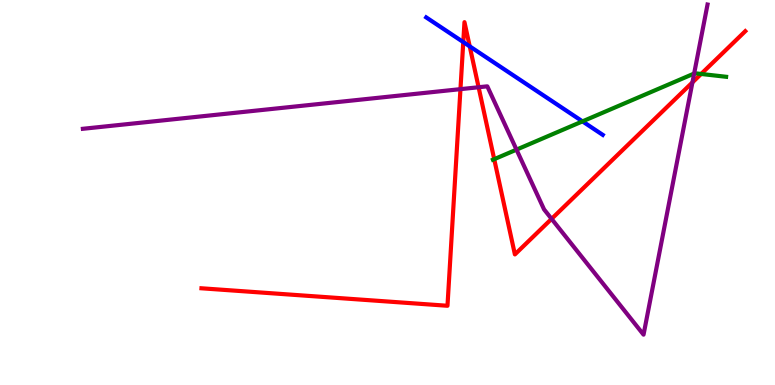[{'lines': ['blue', 'red'], 'intersections': [{'x': 5.98, 'y': 8.91}, {'x': 6.06, 'y': 8.8}]}, {'lines': ['green', 'red'], 'intersections': [{'x': 6.38, 'y': 5.87}, {'x': 9.05, 'y': 8.08}]}, {'lines': ['purple', 'red'], 'intersections': [{'x': 5.94, 'y': 7.68}, {'x': 6.18, 'y': 7.73}, {'x': 7.12, 'y': 4.32}, {'x': 8.93, 'y': 7.86}]}, {'lines': ['blue', 'green'], 'intersections': [{'x': 7.52, 'y': 6.85}]}, {'lines': ['blue', 'purple'], 'intersections': []}, {'lines': ['green', 'purple'], 'intersections': [{'x': 6.66, 'y': 6.11}, {'x': 8.96, 'y': 8.09}]}]